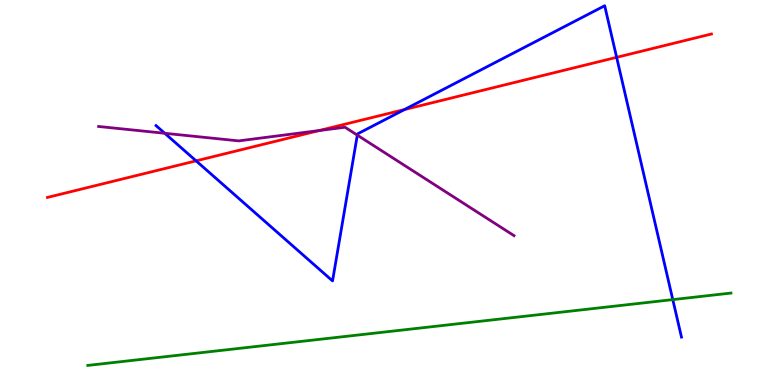[{'lines': ['blue', 'red'], 'intersections': [{'x': 2.53, 'y': 5.82}, {'x': 5.22, 'y': 7.15}, {'x': 7.96, 'y': 8.51}]}, {'lines': ['green', 'red'], 'intersections': []}, {'lines': ['purple', 'red'], 'intersections': [{'x': 4.12, 'y': 6.61}]}, {'lines': ['blue', 'green'], 'intersections': [{'x': 8.68, 'y': 2.22}]}, {'lines': ['blue', 'purple'], 'intersections': [{'x': 2.13, 'y': 6.54}, {'x': 4.61, 'y': 6.49}]}, {'lines': ['green', 'purple'], 'intersections': []}]